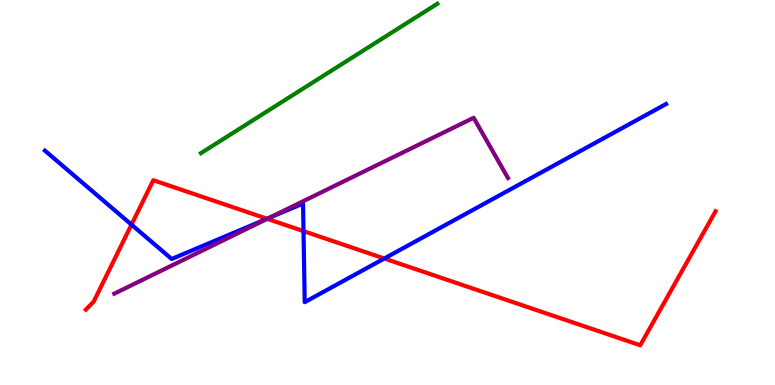[{'lines': ['blue', 'red'], 'intersections': [{'x': 1.7, 'y': 4.17}, {'x': 3.45, 'y': 4.32}, {'x': 3.92, 'y': 4.0}, {'x': 4.96, 'y': 3.29}]}, {'lines': ['green', 'red'], 'intersections': []}, {'lines': ['purple', 'red'], 'intersections': [{'x': 3.45, 'y': 4.32}]}, {'lines': ['blue', 'green'], 'intersections': []}, {'lines': ['blue', 'purple'], 'intersections': [{'x': 3.48, 'y': 4.34}]}, {'lines': ['green', 'purple'], 'intersections': []}]